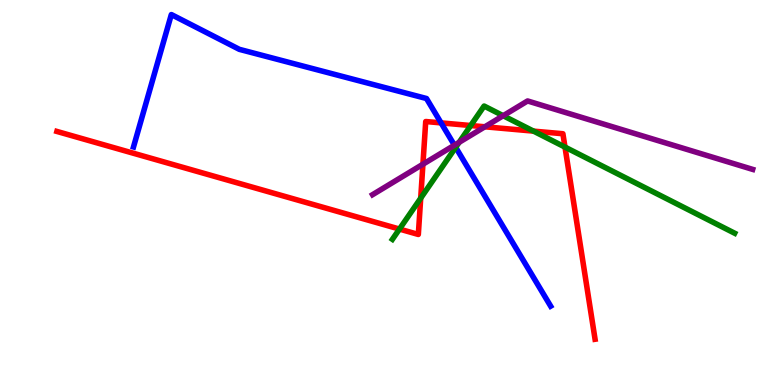[{'lines': ['blue', 'red'], 'intersections': [{'x': 5.69, 'y': 6.81}]}, {'lines': ['green', 'red'], 'intersections': [{'x': 5.15, 'y': 4.05}, {'x': 5.43, 'y': 4.85}, {'x': 6.07, 'y': 6.74}, {'x': 6.88, 'y': 6.59}, {'x': 7.29, 'y': 6.18}]}, {'lines': ['purple', 'red'], 'intersections': [{'x': 5.46, 'y': 5.73}, {'x': 6.26, 'y': 6.71}]}, {'lines': ['blue', 'green'], 'intersections': [{'x': 5.88, 'y': 6.17}]}, {'lines': ['blue', 'purple'], 'intersections': [{'x': 5.86, 'y': 6.23}]}, {'lines': ['green', 'purple'], 'intersections': [{'x': 5.92, 'y': 6.3}, {'x': 6.49, 'y': 6.99}]}]